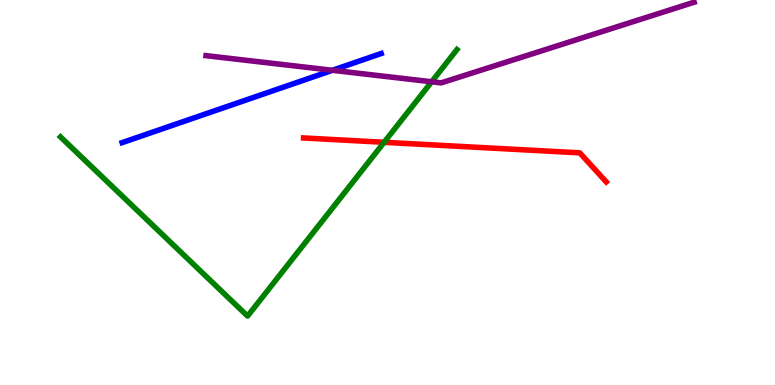[{'lines': ['blue', 'red'], 'intersections': []}, {'lines': ['green', 'red'], 'intersections': [{'x': 4.96, 'y': 6.3}]}, {'lines': ['purple', 'red'], 'intersections': []}, {'lines': ['blue', 'green'], 'intersections': []}, {'lines': ['blue', 'purple'], 'intersections': [{'x': 4.29, 'y': 8.17}]}, {'lines': ['green', 'purple'], 'intersections': [{'x': 5.57, 'y': 7.88}]}]